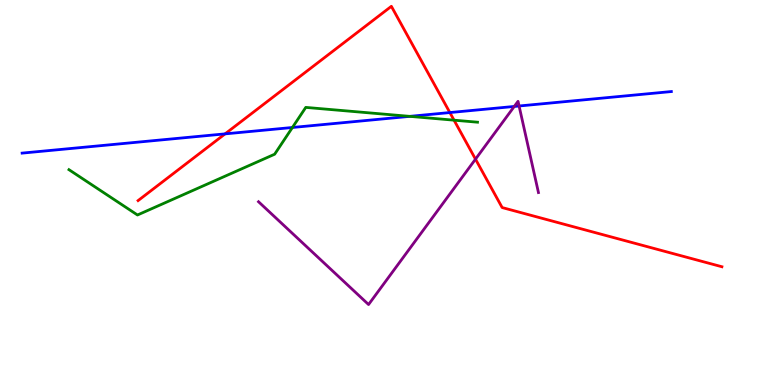[{'lines': ['blue', 'red'], 'intersections': [{'x': 2.9, 'y': 6.52}, {'x': 5.8, 'y': 7.08}]}, {'lines': ['green', 'red'], 'intersections': [{'x': 5.86, 'y': 6.88}]}, {'lines': ['purple', 'red'], 'intersections': [{'x': 6.14, 'y': 5.87}]}, {'lines': ['blue', 'green'], 'intersections': [{'x': 3.77, 'y': 6.69}, {'x': 5.29, 'y': 6.98}]}, {'lines': ['blue', 'purple'], 'intersections': [{'x': 6.64, 'y': 7.24}, {'x': 6.7, 'y': 7.25}]}, {'lines': ['green', 'purple'], 'intersections': []}]